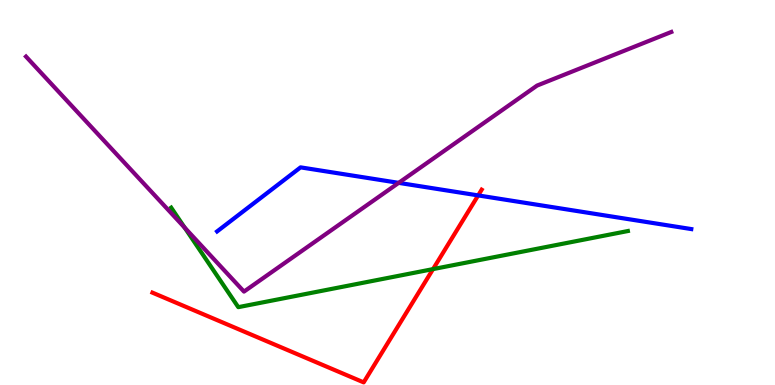[{'lines': ['blue', 'red'], 'intersections': [{'x': 6.17, 'y': 4.92}]}, {'lines': ['green', 'red'], 'intersections': [{'x': 5.59, 'y': 3.01}]}, {'lines': ['purple', 'red'], 'intersections': []}, {'lines': ['blue', 'green'], 'intersections': []}, {'lines': ['blue', 'purple'], 'intersections': [{'x': 5.14, 'y': 5.25}]}, {'lines': ['green', 'purple'], 'intersections': [{'x': 2.38, 'y': 4.09}]}]